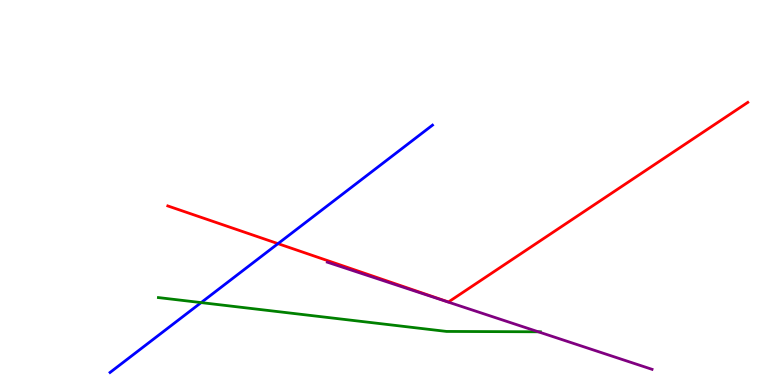[{'lines': ['blue', 'red'], 'intersections': [{'x': 3.59, 'y': 3.67}]}, {'lines': ['green', 'red'], 'intersections': []}, {'lines': ['purple', 'red'], 'intersections': []}, {'lines': ['blue', 'green'], 'intersections': [{'x': 2.6, 'y': 2.14}]}, {'lines': ['blue', 'purple'], 'intersections': []}, {'lines': ['green', 'purple'], 'intersections': [{'x': 6.95, 'y': 1.38}]}]